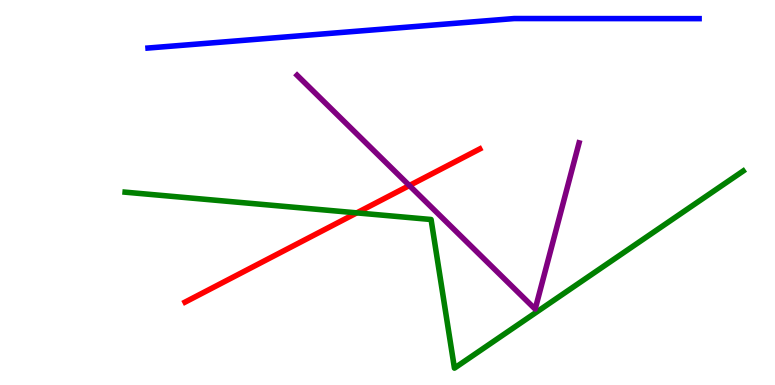[{'lines': ['blue', 'red'], 'intersections': []}, {'lines': ['green', 'red'], 'intersections': [{'x': 4.6, 'y': 4.47}]}, {'lines': ['purple', 'red'], 'intersections': [{'x': 5.28, 'y': 5.18}]}, {'lines': ['blue', 'green'], 'intersections': []}, {'lines': ['blue', 'purple'], 'intersections': []}, {'lines': ['green', 'purple'], 'intersections': []}]